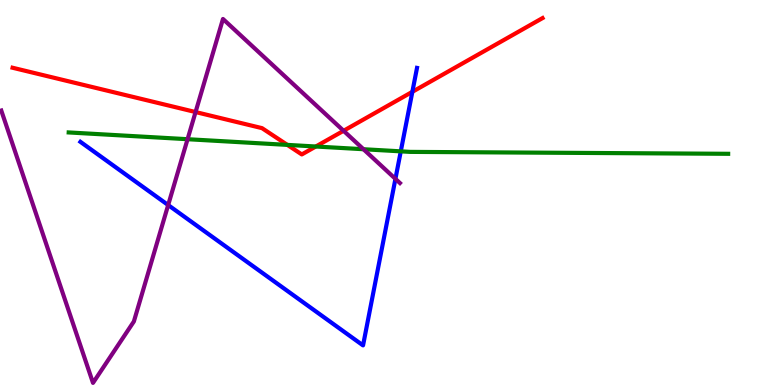[{'lines': ['blue', 'red'], 'intersections': [{'x': 5.32, 'y': 7.61}]}, {'lines': ['green', 'red'], 'intersections': [{'x': 3.71, 'y': 6.24}, {'x': 4.07, 'y': 6.19}]}, {'lines': ['purple', 'red'], 'intersections': [{'x': 2.52, 'y': 7.09}, {'x': 4.43, 'y': 6.6}]}, {'lines': ['blue', 'green'], 'intersections': [{'x': 5.17, 'y': 6.07}]}, {'lines': ['blue', 'purple'], 'intersections': [{'x': 2.17, 'y': 4.67}, {'x': 5.1, 'y': 5.35}]}, {'lines': ['green', 'purple'], 'intersections': [{'x': 2.42, 'y': 6.38}, {'x': 4.69, 'y': 6.12}]}]